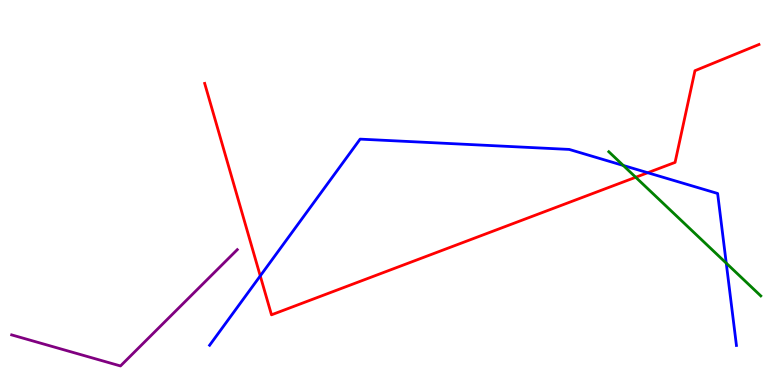[{'lines': ['blue', 'red'], 'intersections': [{'x': 3.36, 'y': 2.83}, {'x': 8.36, 'y': 5.51}]}, {'lines': ['green', 'red'], 'intersections': [{'x': 8.2, 'y': 5.4}]}, {'lines': ['purple', 'red'], 'intersections': []}, {'lines': ['blue', 'green'], 'intersections': [{'x': 8.04, 'y': 5.7}, {'x': 9.37, 'y': 3.17}]}, {'lines': ['blue', 'purple'], 'intersections': []}, {'lines': ['green', 'purple'], 'intersections': []}]